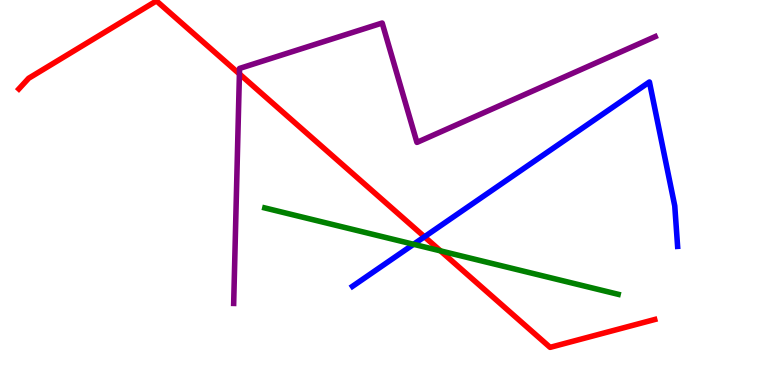[{'lines': ['blue', 'red'], 'intersections': [{'x': 5.48, 'y': 3.85}]}, {'lines': ['green', 'red'], 'intersections': [{'x': 5.68, 'y': 3.48}]}, {'lines': ['purple', 'red'], 'intersections': [{'x': 3.09, 'y': 8.08}]}, {'lines': ['blue', 'green'], 'intersections': [{'x': 5.34, 'y': 3.65}]}, {'lines': ['blue', 'purple'], 'intersections': []}, {'lines': ['green', 'purple'], 'intersections': []}]